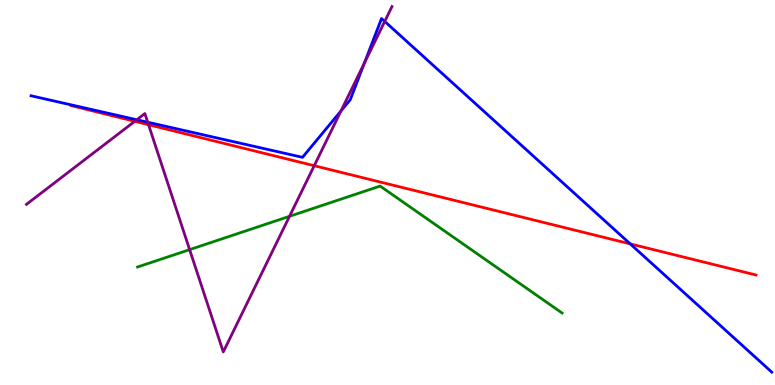[{'lines': ['blue', 'red'], 'intersections': [{'x': 8.13, 'y': 3.67}]}, {'lines': ['green', 'red'], 'intersections': []}, {'lines': ['purple', 'red'], 'intersections': [{'x': 1.74, 'y': 6.85}, {'x': 1.92, 'y': 6.76}, {'x': 4.05, 'y': 5.7}]}, {'lines': ['blue', 'green'], 'intersections': []}, {'lines': ['blue', 'purple'], 'intersections': [{'x': 1.77, 'y': 6.89}, {'x': 1.91, 'y': 6.83}, {'x': 4.4, 'y': 7.12}, {'x': 4.7, 'y': 8.36}, {'x': 4.96, 'y': 9.44}]}, {'lines': ['green', 'purple'], 'intersections': [{'x': 2.45, 'y': 3.52}, {'x': 3.74, 'y': 4.38}]}]